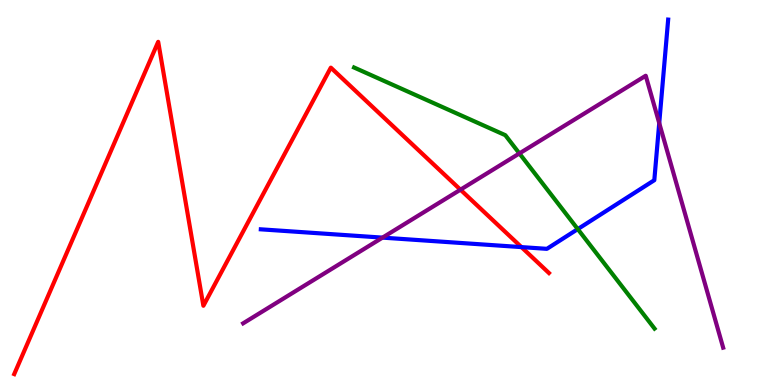[{'lines': ['blue', 'red'], 'intersections': [{'x': 6.73, 'y': 3.58}]}, {'lines': ['green', 'red'], 'intersections': []}, {'lines': ['purple', 'red'], 'intersections': [{'x': 5.94, 'y': 5.07}]}, {'lines': ['blue', 'green'], 'intersections': [{'x': 7.46, 'y': 4.05}]}, {'lines': ['blue', 'purple'], 'intersections': [{'x': 4.94, 'y': 3.83}, {'x': 8.51, 'y': 6.8}]}, {'lines': ['green', 'purple'], 'intersections': [{'x': 6.7, 'y': 6.01}]}]